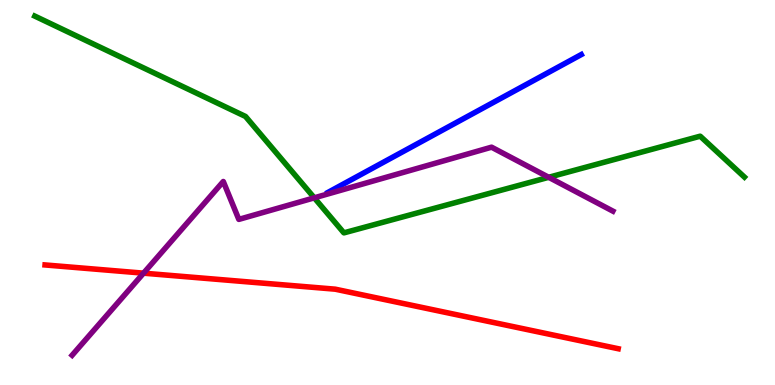[{'lines': ['blue', 'red'], 'intersections': []}, {'lines': ['green', 'red'], 'intersections': []}, {'lines': ['purple', 'red'], 'intersections': [{'x': 1.85, 'y': 2.9}]}, {'lines': ['blue', 'green'], 'intersections': []}, {'lines': ['blue', 'purple'], 'intersections': []}, {'lines': ['green', 'purple'], 'intersections': [{'x': 4.06, 'y': 4.86}, {'x': 7.08, 'y': 5.39}]}]